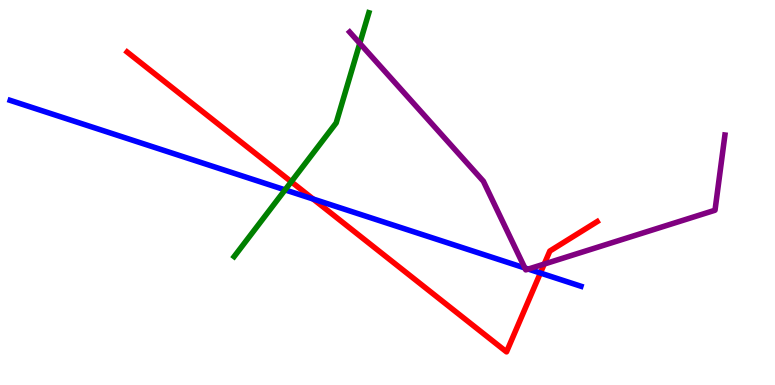[{'lines': ['blue', 'red'], 'intersections': [{'x': 4.04, 'y': 4.83}, {'x': 6.97, 'y': 2.91}]}, {'lines': ['green', 'red'], 'intersections': [{'x': 3.76, 'y': 5.28}]}, {'lines': ['purple', 'red'], 'intersections': [{'x': 7.02, 'y': 3.14}]}, {'lines': ['blue', 'green'], 'intersections': [{'x': 3.68, 'y': 5.07}]}, {'lines': ['blue', 'purple'], 'intersections': [{'x': 6.77, 'y': 3.04}, {'x': 6.82, 'y': 3.01}]}, {'lines': ['green', 'purple'], 'intersections': [{'x': 4.64, 'y': 8.87}]}]